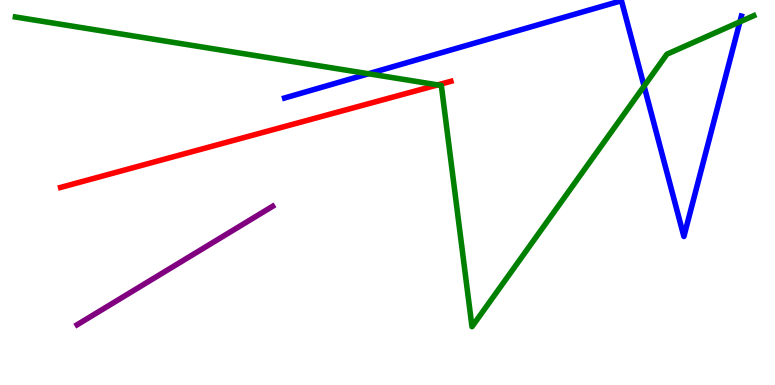[{'lines': ['blue', 'red'], 'intersections': []}, {'lines': ['green', 'red'], 'intersections': [{'x': 5.65, 'y': 7.79}]}, {'lines': ['purple', 'red'], 'intersections': []}, {'lines': ['blue', 'green'], 'intersections': [{'x': 4.75, 'y': 8.08}, {'x': 8.31, 'y': 7.76}, {'x': 9.55, 'y': 9.43}]}, {'lines': ['blue', 'purple'], 'intersections': []}, {'lines': ['green', 'purple'], 'intersections': []}]